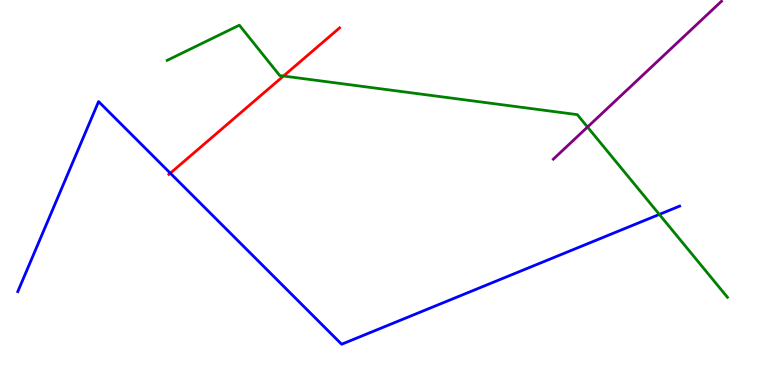[{'lines': ['blue', 'red'], 'intersections': [{'x': 2.2, 'y': 5.5}]}, {'lines': ['green', 'red'], 'intersections': [{'x': 3.66, 'y': 8.03}]}, {'lines': ['purple', 'red'], 'intersections': []}, {'lines': ['blue', 'green'], 'intersections': [{'x': 8.51, 'y': 4.43}]}, {'lines': ['blue', 'purple'], 'intersections': []}, {'lines': ['green', 'purple'], 'intersections': [{'x': 7.58, 'y': 6.7}]}]